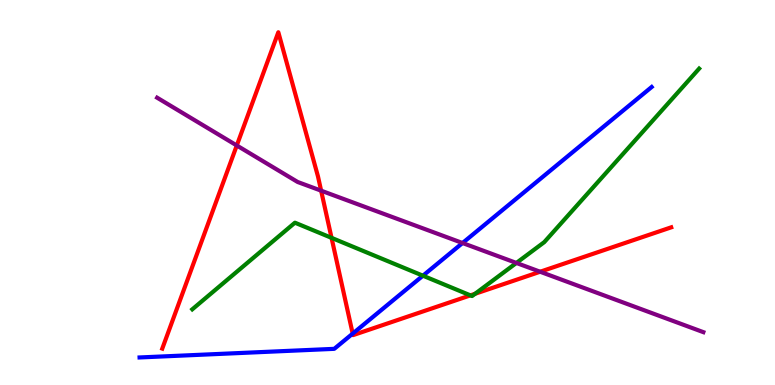[{'lines': ['blue', 'red'], 'intersections': [{'x': 4.55, 'y': 1.33}]}, {'lines': ['green', 'red'], 'intersections': [{'x': 4.28, 'y': 3.82}, {'x': 6.07, 'y': 2.33}, {'x': 6.13, 'y': 2.37}]}, {'lines': ['purple', 'red'], 'intersections': [{'x': 3.06, 'y': 6.22}, {'x': 4.14, 'y': 5.05}, {'x': 6.97, 'y': 2.94}]}, {'lines': ['blue', 'green'], 'intersections': [{'x': 5.46, 'y': 2.84}]}, {'lines': ['blue', 'purple'], 'intersections': [{'x': 5.97, 'y': 3.69}]}, {'lines': ['green', 'purple'], 'intersections': [{'x': 6.66, 'y': 3.17}]}]